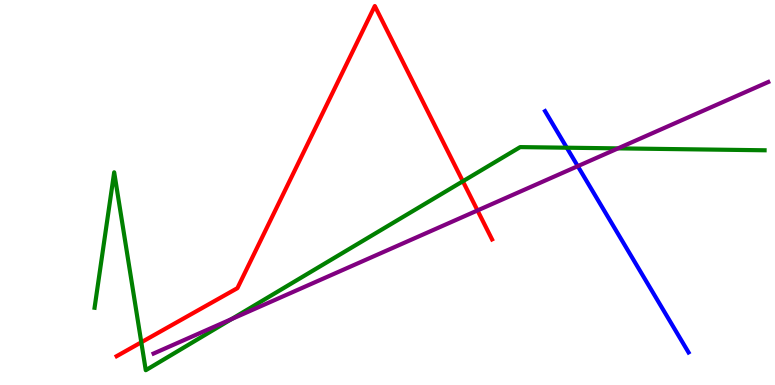[{'lines': ['blue', 'red'], 'intersections': []}, {'lines': ['green', 'red'], 'intersections': [{'x': 1.82, 'y': 1.11}, {'x': 5.97, 'y': 5.29}]}, {'lines': ['purple', 'red'], 'intersections': [{'x': 6.16, 'y': 4.53}]}, {'lines': ['blue', 'green'], 'intersections': [{'x': 7.31, 'y': 6.16}]}, {'lines': ['blue', 'purple'], 'intersections': [{'x': 7.46, 'y': 5.68}]}, {'lines': ['green', 'purple'], 'intersections': [{'x': 2.99, 'y': 1.71}, {'x': 7.97, 'y': 6.15}]}]